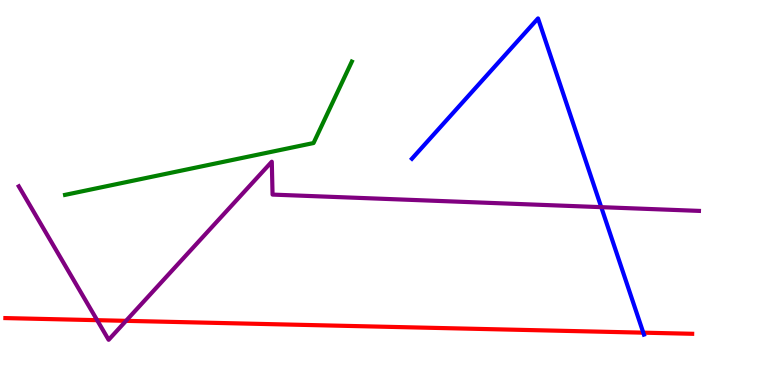[{'lines': ['blue', 'red'], 'intersections': [{'x': 8.3, 'y': 1.36}]}, {'lines': ['green', 'red'], 'intersections': []}, {'lines': ['purple', 'red'], 'intersections': [{'x': 1.25, 'y': 1.68}, {'x': 1.63, 'y': 1.67}]}, {'lines': ['blue', 'green'], 'intersections': []}, {'lines': ['blue', 'purple'], 'intersections': [{'x': 7.76, 'y': 4.62}]}, {'lines': ['green', 'purple'], 'intersections': []}]